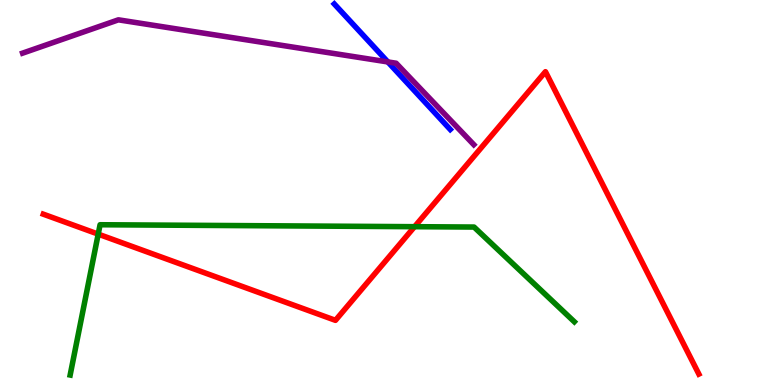[{'lines': ['blue', 'red'], 'intersections': []}, {'lines': ['green', 'red'], 'intersections': [{'x': 1.27, 'y': 3.92}, {'x': 5.35, 'y': 4.11}]}, {'lines': ['purple', 'red'], 'intersections': []}, {'lines': ['blue', 'green'], 'intersections': []}, {'lines': ['blue', 'purple'], 'intersections': [{'x': 5.0, 'y': 8.39}]}, {'lines': ['green', 'purple'], 'intersections': []}]